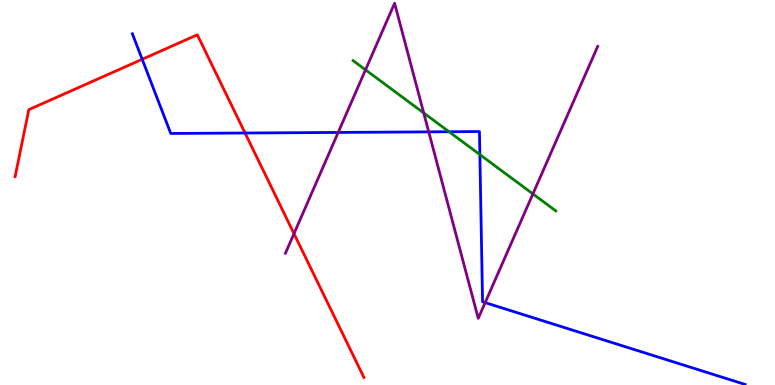[{'lines': ['blue', 'red'], 'intersections': [{'x': 1.83, 'y': 8.46}, {'x': 3.16, 'y': 6.55}]}, {'lines': ['green', 'red'], 'intersections': []}, {'lines': ['purple', 'red'], 'intersections': [{'x': 3.79, 'y': 3.93}]}, {'lines': ['blue', 'green'], 'intersections': [{'x': 5.79, 'y': 6.58}, {'x': 6.19, 'y': 5.98}]}, {'lines': ['blue', 'purple'], 'intersections': [{'x': 4.36, 'y': 6.56}, {'x': 5.53, 'y': 6.57}, {'x': 6.26, 'y': 2.14}]}, {'lines': ['green', 'purple'], 'intersections': [{'x': 4.72, 'y': 8.19}, {'x': 5.47, 'y': 7.07}, {'x': 6.88, 'y': 4.96}]}]